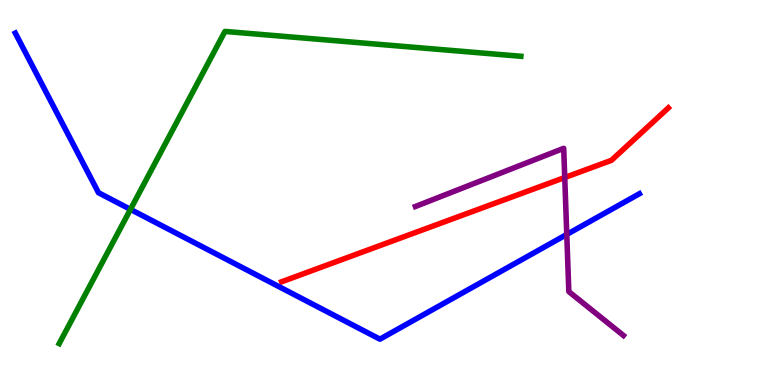[{'lines': ['blue', 'red'], 'intersections': []}, {'lines': ['green', 'red'], 'intersections': []}, {'lines': ['purple', 'red'], 'intersections': [{'x': 7.29, 'y': 5.39}]}, {'lines': ['blue', 'green'], 'intersections': [{'x': 1.68, 'y': 4.56}]}, {'lines': ['blue', 'purple'], 'intersections': [{'x': 7.31, 'y': 3.91}]}, {'lines': ['green', 'purple'], 'intersections': []}]